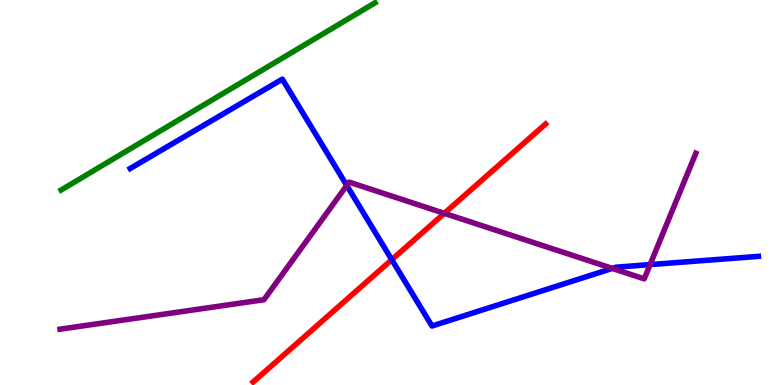[{'lines': ['blue', 'red'], 'intersections': [{'x': 5.06, 'y': 3.25}]}, {'lines': ['green', 'red'], 'intersections': []}, {'lines': ['purple', 'red'], 'intersections': [{'x': 5.73, 'y': 4.46}]}, {'lines': ['blue', 'green'], 'intersections': []}, {'lines': ['blue', 'purple'], 'intersections': [{'x': 4.47, 'y': 5.18}, {'x': 7.9, 'y': 3.03}, {'x': 8.39, 'y': 3.13}]}, {'lines': ['green', 'purple'], 'intersections': []}]